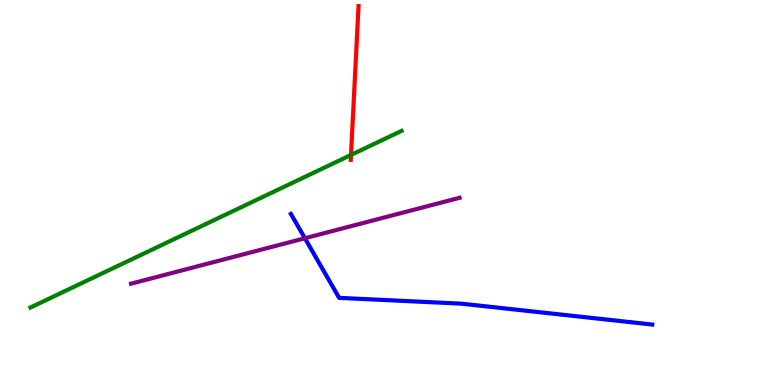[{'lines': ['blue', 'red'], 'intersections': []}, {'lines': ['green', 'red'], 'intersections': [{'x': 4.53, 'y': 5.98}]}, {'lines': ['purple', 'red'], 'intersections': []}, {'lines': ['blue', 'green'], 'intersections': []}, {'lines': ['blue', 'purple'], 'intersections': [{'x': 3.93, 'y': 3.81}]}, {'lines': ['green', 'purple'], 'intersections': []}]